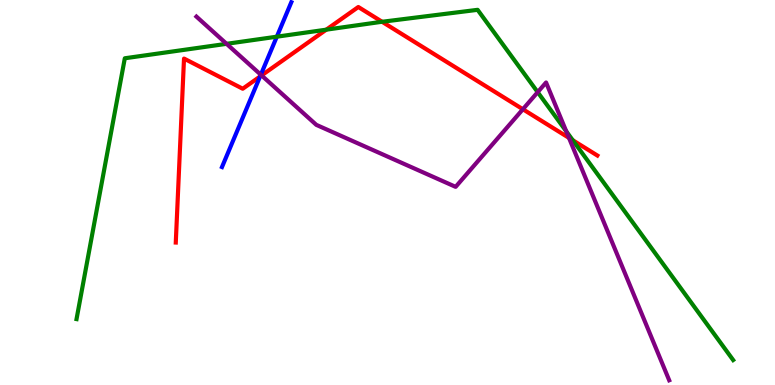[{'lines': ['blue', 'red'], 'intersections': [{'x': 3.36, 'y': 8.01}]}, {'lines': ['green', 'red'], 'intersections': [{'x': 4.21, 'y': 9.23}, {'x': 4.93, 'y': 9.43}, {'x': 7.39, 'y': 6.36}]}, {'lines': ['purple', 'red'], 'intersections': [{'x': 3.38, 'y': 8.04}, {'x': 6.75, 'y': 7.16}, {'x': 7.34, 'y': 6.42}]}, {'lines': ['blue', 'green'], 'intersections': [{'x': 3.57, 'y': 9.05}]}, {'lines': ['blue', 'purple'], 'intersections': [{'x': 3.37, 'y': 8.06}]}, {'lines': ['green', 'purple'], 'intersections': [{'x': 2.92, 'y': 8.86}, {'x': 6.94, 'y': 7.61}, {'x': 7.31, 'y': 6.59}]}]